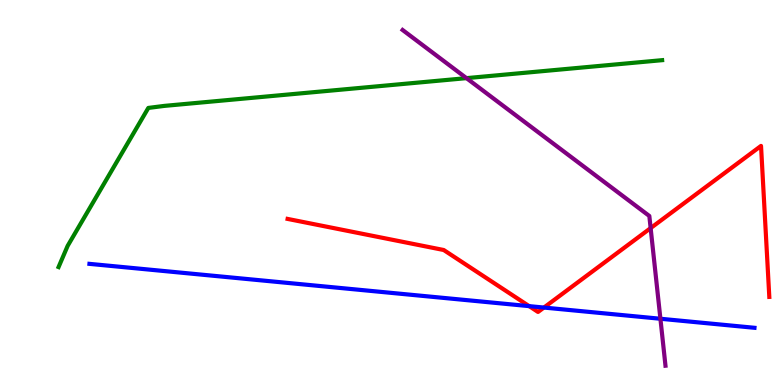[{'lines': ['blue', 'red'], 'intersections': [{'x': 6.83, 'y': 2.05}, {'x': 7.02, 'y': 2.01}]}, {'lines': ['green', 'red'], 'intersections': []}, {'lines': ['purple', 'red'], 'intersections': [{'x': 8.4, 'y': 4.08}]}, {'lines': ['blue', 'green'], 'intersections': []}, {'lines': ['blue', 'purple'], 'intersections': [{'x': 8.52, 'y': 1.72}]}, {'lines': ['green', 'purple'], 'intersections': [{'x': 6.02, 'y': 7.97}]}]